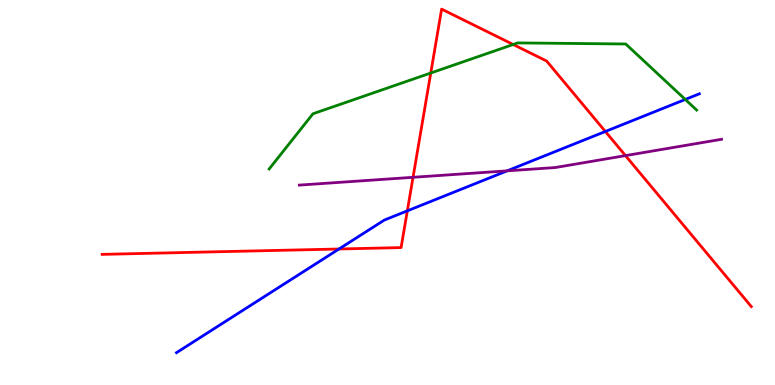[{'lines': ['blue', 'red'], 'intersections': [{'x': 4.37, 'y': 3.53}, {'x': 5.26, 'y': 4.52}, {'x': 7.81, 'y': 6.58}]}, {'lines': ['green', 'red'], 'intersections': [{'x': 5.56, 'y': 8.1}, {'x': 6.62, 'y': 8.84}]}, {'lines': ['purple', 'red'], 'intersections': [{'x': 5.33, 'y': 5.39}, {'x': 8.07, 'y': 5.96}]}, {'lines': ['blue', 'green'], 'intersections': [{'x': 8.84, 'y': 7.42}]}, {'lines': ['blue', 'purple'], 'intersections': [{'x': 6.54, 'y': 5.56}]}, {'lines': ['green', 'purple'], 'intersections': []}]